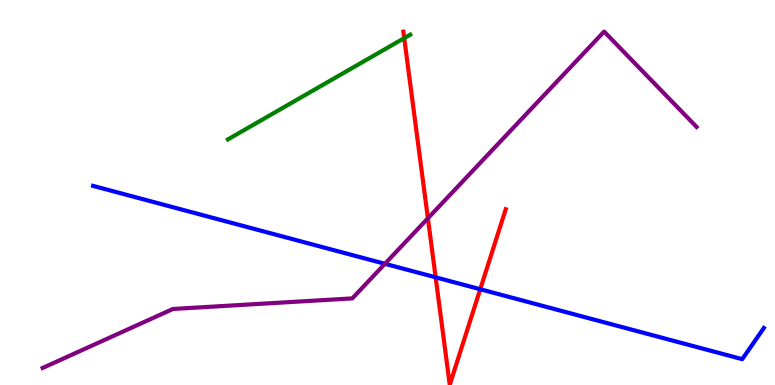[{'lines': ['blue', 'red'], 'intersections': [{'x': 5.62, 'y': 2.8}, {'x': 6.2, 'y': 2.49}]}, {'lines': ['green', 'red'], 'intersections': [{'x': 5.22, 'y': 9.01}]}, {'lines': ['purple', 'red'], 'intersections': [{'x': 5.52, 'y': 4.33}]}, {'lines': ['blue', 'green'], 'intersections': []}, {'lines': ['blue', 'purple'], 'intersections': [{'x': 4.97, 'y': 3.15}]}, {'lines': ['green', 'purple'], 'intersections': []}]